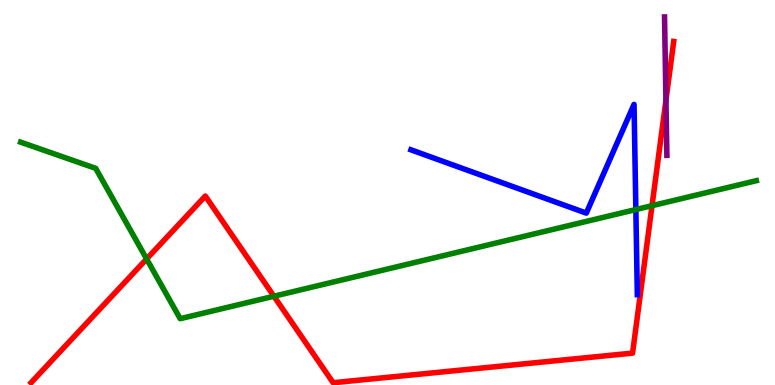[{'lines': ['blue', 'red'], 'intersections': []}, {'lines': ['green', 'red'], 'intersections': [{'x': 1.89, 'y': 3.27}, {'x': 3.53, 'y': 2.31}, {'x': 8.41, 'y': 4.66}]}, {'lines': ['purple', 'red'], 'intersections': [{'x': 8.59, 'y': 7.4}]}, {'lines': ['blue', 'green'], 'intersections': [{'x': 8.2, 'y': 4.56}]}, {'lines': ['blue', 'purple'], 'intersections': []}, {'lines': ['green', 'purple'], 'intersections': []}]